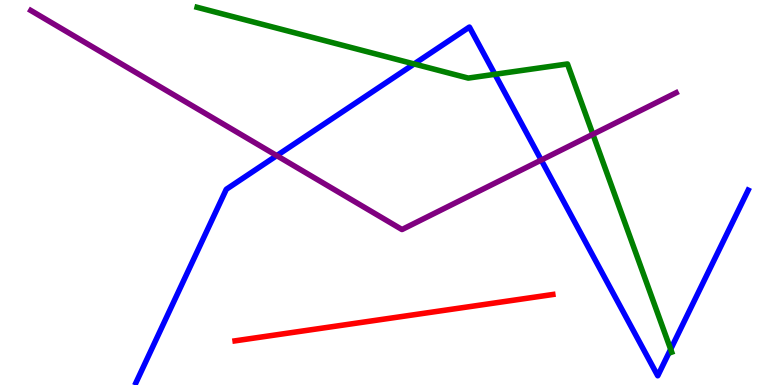[{'lines': ['blue', 'red'], 'intersections': []}, {'lines': ['green', 'red'], 'intersections': []}, {'lines': ['purple', 'red'], 'intersections': []}, {'lines': ['blue', 'green'], 'intersections': [{'x': 5.34, 'y': 8.34}, {'x': 6.39, 'y': 8.07}, {'x': 8.65, 'y': 0.928}]}, {'lines': ['blue', 'purple'], 'intersections': [{'x': 3.57, 'y': 5.96}, {'x': 6.98, 'y': 5.84}]}, {'lines': ['green', 'purple'], 'intersections': [{'x': 7.65, 'y': 6.51}]}]